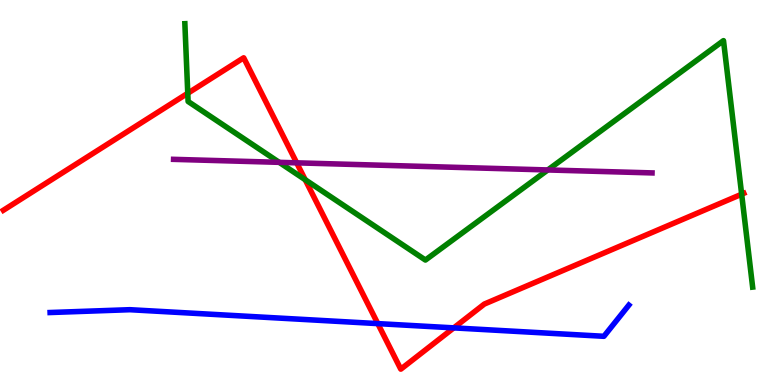[{'lines': ['blue', 'red'], 'intersections': [{'x': 4.87, 'y': 1.59}, {'x': 5.86, 'y': 1.48}]}, {'lines': ['green', 'red'], 'intersections': [{'x': 2.42, 'y': 7.58}, {'x': 3.94, 'y': 5.33}, {'x': 9.57, 'y': 4.96}]}, {'lines': ['purple', 'red'], 'intersections': [{'x': 3.83, 'y': 5.77}]}, {'lines': ['blue', 'green'], 'intersections': []}, {'lines': ['blue', 'purple'], 'intersections': []}, {'lines': ['green', 'purple'], 'intersections': [{'x': 3.6, 'y': 5.78}, {'x': 7.07, 'y': 5.59}]}]